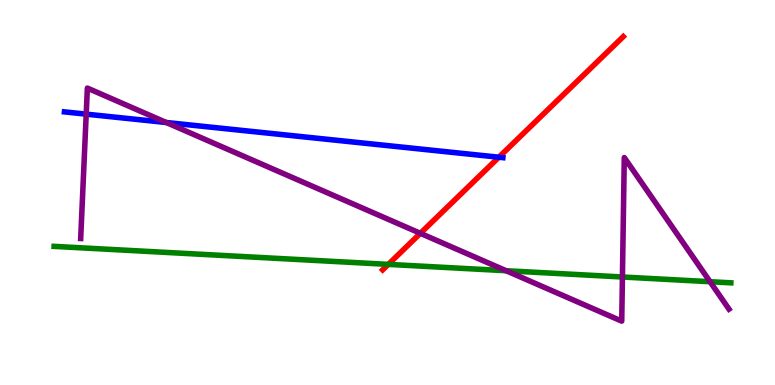[{'lines': ['blue', 'red'], 'intersections': [{'x': 6.44, 'y': 5.92}]}, {'lines': ['green', 'red'], 'intersections': [{'x': 5.01, 'y': 3.13}]}, {'lines': ['purple', 'red'], 'intersections': [{'x': 5.42, 'y': 3.94}]}, {'lines': ['blue', 'green'], 'intersections': []}, {'lines': ['blue', 'purple'], 'intersections': [{'x': 1.11, 'y': 7.04}, {'x': 2.15, 'y': 6.82}]}, {'lines': ['green', 'purple'], 'intersections': [{'x': 6.53, 'y': 2.97}, {'x': 8.03, 'y': 2.81}, {'x': 9.16, 'y': 2.68}]}]